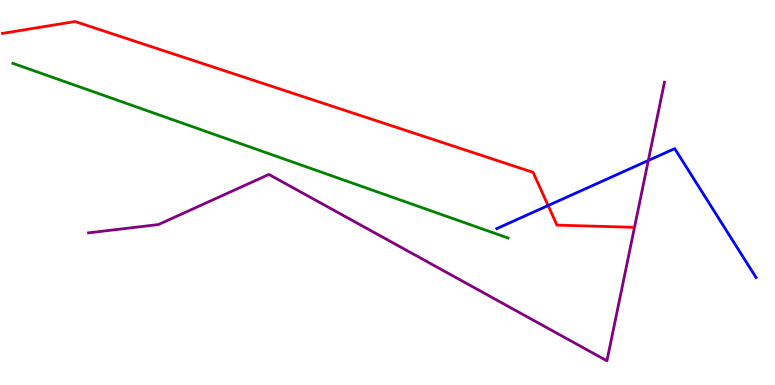[{'lines': ['blue', 'red'], 'intersections': [{'x': 7.07, 'y': 4.66}]}, {'lines': ['green', 'red'], 'intersections': []}, {'lines': ['purple', 'red'], 'intersections': []}, {'lines': ['blue', 'green'], 'intersections': []}, {'lines': ['blue', 'purple'], 'intersections': [{'x': 8.37, 'y': 5.83}]}, {'lines': ['green', 'purple'], 'intersections': []}]